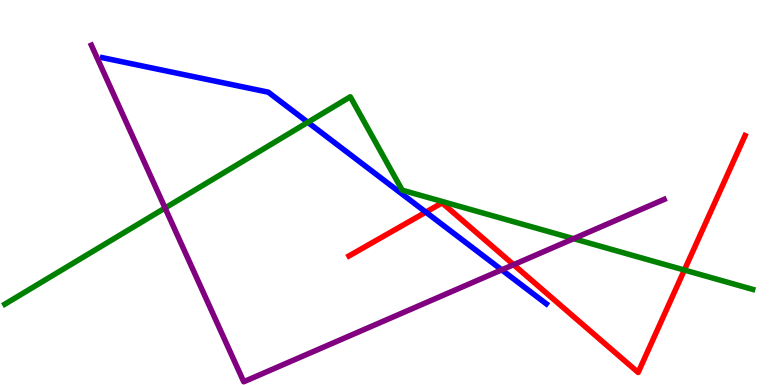[{'lines': ['blue', 'red'], 'intersections': [{'x': 5.49, 'y': 4.49}]}, {'lines': ['green', 'red'], 'intersections': [{'x': 8.83, 'y': 2.99}]}, {'lines': ['purple', 'red'], 'intersections': [{'x': 6.63, 'y': 3.12}]}, {'lines': ['blue', 'green'], 'intersections': [{'x': 3.97, 'y': 6.82}]}, {'lines': ['blue', 'purple'], 'intersections': [{'x': 6.47, 'y': 2.99}]}, {'lines': ['green', 'purple'], 'intersections': [{'x': 2.13, 'y': 4.6}, {'x': 7.4, 'y': 3.8}]}]